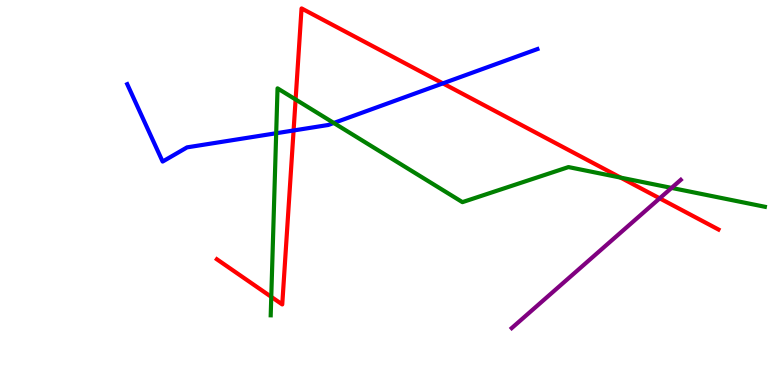[{'lines': ['blue', 'red'], 'intersections': [{'x': 3.79, 'y': 6.61}, {'x': 5.71, 'y': 7.83}]}, {'lines': ['green', 'red'], 'intersections': [{'x': 3.5, 'y': 2.29}, {'x': 3.81, 'y': 7.42}, {'x': 8.01, 'y': 5.39}]}, {'lines': ['purple', 'red'], 'intersections': [{'x': 8.51, 'y': 4.85}]}, {'lines': ['blue', 'green'], 'intersections': [{'x': 3.56, 'y': 6.54}, {'x': 4.31, 'y': 6.81}]}, {'lines': ['blue', 'purple'], 'intersections': []}, {'lines': ['green', 'purple'], 'intersections': [{'x': 8.67, 'y': 5.12}]}]